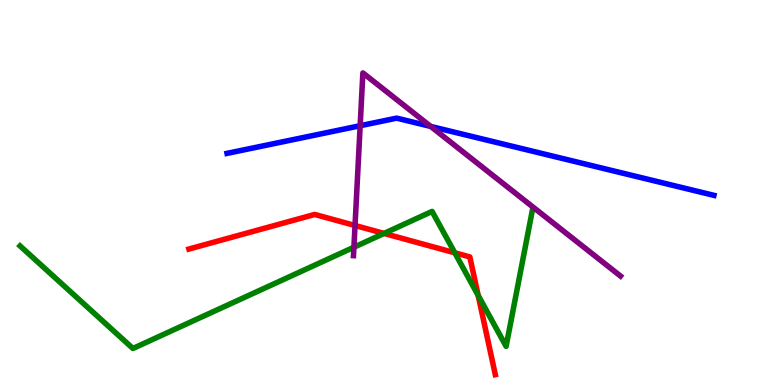[{'lines': ['blue', 'red'], 'intersections': []}, {'lines': ['green', 'red'], 'intersections': [{'x': 4.96, 'y': 3.94}, {'x': 5.87, 'y': 3.43}, {'x': 6.17, 'y': 2.33}]}, {'lines': ['purple', 'red'], 'intersections': [{'x': 4.58, 'y': 4.14}]}, {'lines': ['blue', 'green'], 'intersections': []}, {'lines': ['blue', 'purple'], 'intersections': [{'x': 4.65, 'y': 6.73}, {'x': 5.56, 'y': 6.72}]}, {'lines': ['green', 'purple'], 'intersections': [{'x': 4.57, 'y': 3.58}]}]